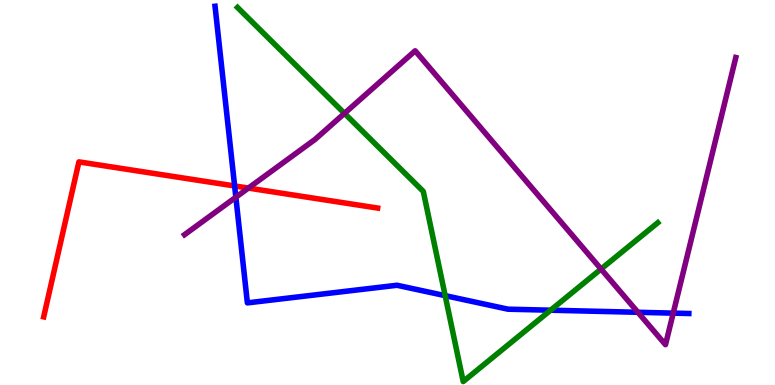[{'lines': ['blue', 'red'], 'intersections': [{'x': 3.03, 'y': 5.17}]}, {'lines': ['green', 'red'], 'intersections': []}, {'lines': ['purple', 'red'], 'intersections': [{'x': 3.21, 'y': 5.11}]}, {'lines': ['blue', 'green'], 'intersections': [{'x': 5.74, 'y': 2.32}, {'x': 7.1, 'y': 1.94}]}, {'lines': ['blue', 'purple'], 'intersections': [{'x': 3.04, 'y': 4.88}, {'x': 8.23, 'y': 1.89}, {'x': 8.69, 'y': 1.87}]}, {'lines': ['green', 'purple'], 'intersections': [{'x': 4.44, 'y': 7.06}, {'x': 7.76, 'y': 3.01}]}]